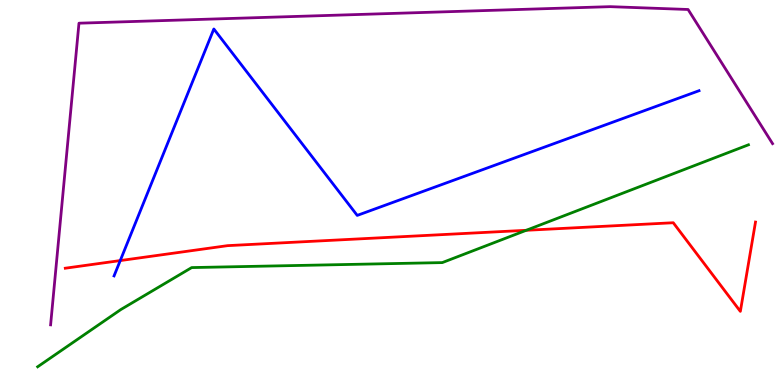[{'lines': ['blue', 'red'], 'intersections': [{'x': 1.55, 'y': 3.23}]}, {'lines': ['green', 'red'], 'intersections': [{'x': 6.79, 'y': 4.02}]}, {'lines': ['purple', 'red'], 'intersections': []}, {'lines': ['blue', 'green'], 'intersections': []}, {'lines': ['blue', 'purple'], 'intersections': []}, {'lines': ['green', 'purple'], 'intersections': []}]